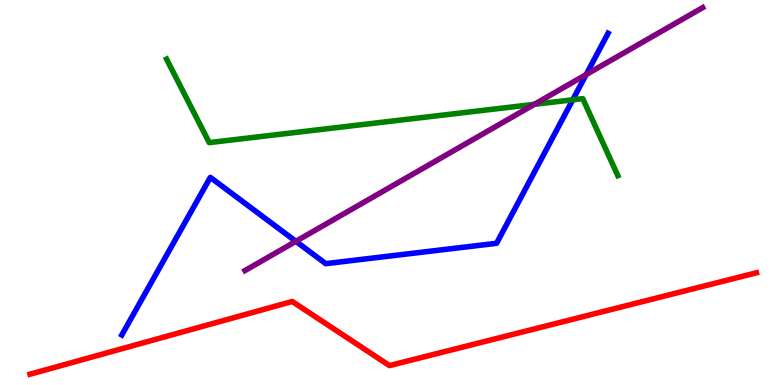[{'lines': ['blue', 'red'], 'intersections': []}, {'lines': ['green', 'red'], 'intersections': []}, {'lines': ['purple', 'red'], 'intersections': []}, {'lines': ['blue', 'green'], 'intersections': [{'x': 7.39, 'y': 7.41}]}, {'lines': ['blue', 'purple'], 'intersections': [{'x': 3.82, 'y': 3.73}, {'x': 7.56, 'y': 8.06}]}, {'lines': ['green', 'purple'], 'intersections': [{'x': 6.89, 'y': 7.29}]}]